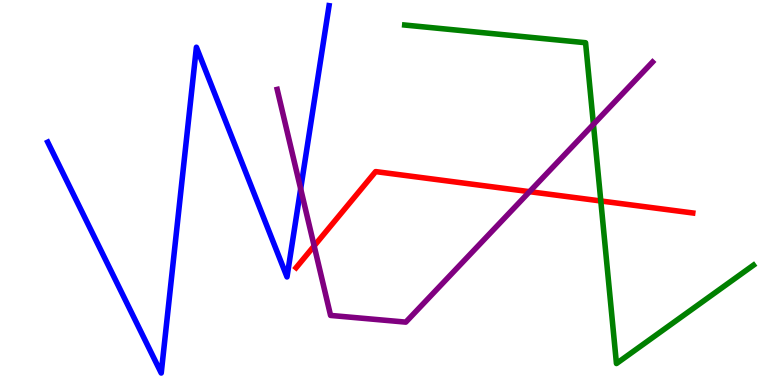[{'lines': ['blue', 'red'], 'intersections': []}, {'lines': ['green', 'red'], 'intersections': [{'x': 7.75, 'y': 4.78}]}, {'lines': ['purple', 'red'], 'intersections': [{'x': 4.05, 'y': 3.61}, {'x': 6.83, 'y': 5.02}]}, {'lines': ['blue', 'green'], 'intersections': []}, {'lines': ['blue', 'purple'], 'intersections': [{'x': 3.88, 'y': 5.1}]}, {'lines': ['green', 'purple'], 'intersections': [{'x': 7.66, 'y': 6.77}]}]